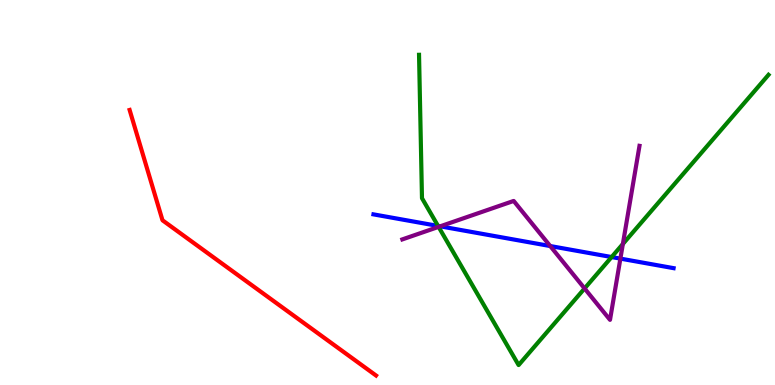[{'lines': ['blue', 'red'], 'intersections': []}, {'lines': ['green', 'red'], 'intersections': []}, {'lines': ['purple', 'red'], 'intersections': []}, {'lines': ['blue', 'green'], 'intersections': [{'x': 5.65, 'y': 4.13}, {'x': 7.89, 'y': 3.32}]}, {'lines': ['blue', 'purple'], 'intersections': [{'x': 5.68, 'y': 4.12}, {'x': 7.1, 'y': 3.61}, {'x': 8.01, 'y': 3.28}]}, {'lines': ['green', 'purple'], 'intersections': [{'x': 5.66, 'y': 4.11}, {'x': 7.54, 'y': 2.51}, {'x': 8.04, 'y': 3.66}]}]